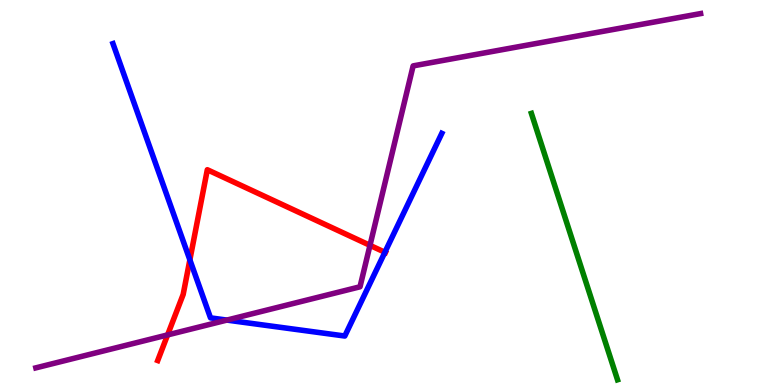[{'lines': ['blue', 'red'], 'intersections': [{'x': 2.45, 'y': 3.25}, {'x': 4.97, 'y': 3.45}]}, {'lines': ['green', 'red'], 'intersections': []}, {'lines': ['purple', 'red'], 'intersections': [{'x': 2.16, 'y': 1.3}, {'x': 4.77, 'y': 3.63}]}, {'lines': ['blue', 'green'], 'intersections': []}, {'lines': ['blue', 'purple'], 'intersections': [{'x': 2.93, 'y': 1.69}]}, {'lines': ['green', 'purple'], 'intersections': []}]